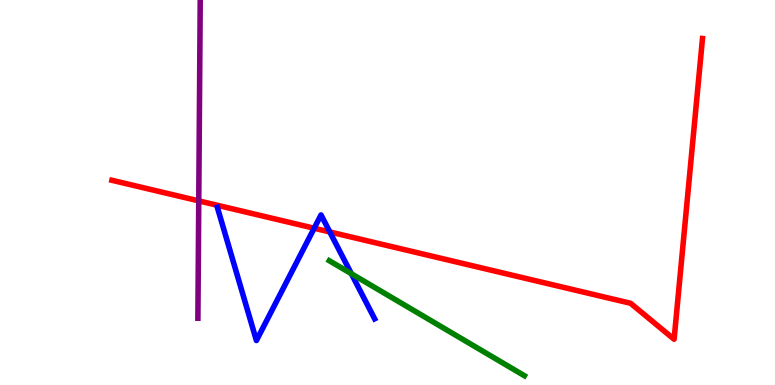[{'lines': ['blue', 'red'], 'intersections': [{'x': 4.05, 'y': 4.07}, {'x': 4.26, 'y': 3.98}]}, {'lines': ['green', 'red'], 'intersections': []}, {'lines': ['purple', 'red'], 'intersections': [{'x': 2.56, 'y': 4.78}]}, {'lines': ['blue', 'green'], 'intersections': [{'x': 4.53, 'y': 2.89}]}, {'lines': ['blue', 'purple'], 'intersections': []}, {'lines': ['green', 'purple'], 'intersections': []}]